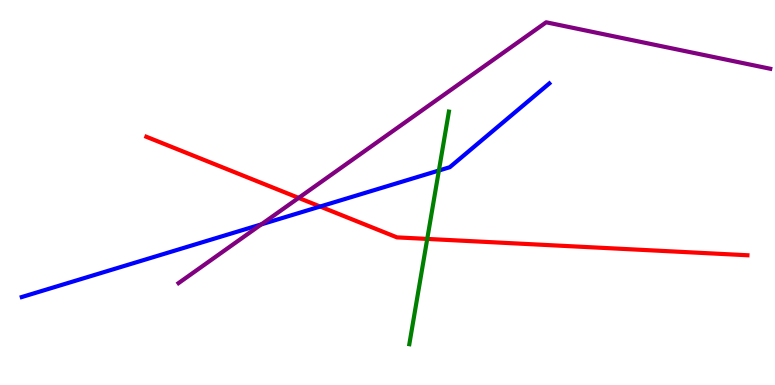[{'lines': ['blue', 'red'], 'intersections': [{'x': 4.13, 'y': 4.64}]}, {'lines': ['green', 'red'], 'intersections': [{'x': 5.51, 'y': 3.79}]}, {'lines': ['purple', 'red'], 'intersections': [{'x': 3.85, 'y': 4.86}]}, {'lines': ['blue', 'green'], 'intersections': [{'x': 5.66, 'y': 5.57}]}, {'lines': ['blue', 'purple'], 'intersections': [{'x': 3.37, 'y': 4.17}]}, {'lines': ['green', 'purple'], 'intersections': []}]